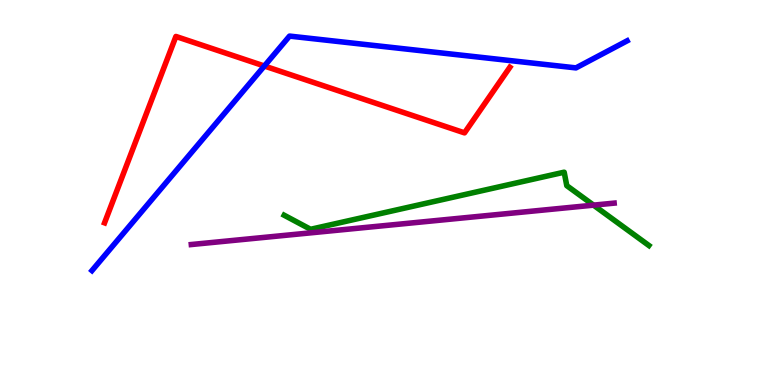[{'lines': ['blue', 'red'], 'intersections': [{'x': 3.41, 'y': 8.29}]}, {'lines': ['green', 'red'], 'intersections': []}, {'lines': ['purple', 'red'], 'intersections': []}, {'lines': ['blue', 'green'], 'intersections': []}, {'lines': ['blue', 'purple'], 'intersections': []}, {'lines': ['green', 'purple'], 'intersections': [{'x': 7.66, 'y': 4.67}]}]